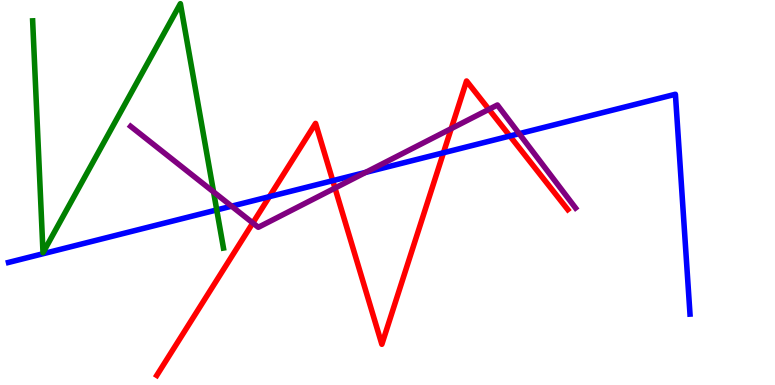[{'lines': ['blue', 'red'], 'intersections': [{'x': 3.48, 'y': 4.89}, {'x': 4.29, 'y': 5.31}, {'x': 5.72, 'y': 6.03}, {'x': 6.58, 'y': 6.47}]}, {'lines': ['green', 'red'], 'intersections': []}, {'lines': ['purple', 'red'], 'intersections': [{'x': 3.26, 'y': 4.21}, {'x': 4.32, 'y': 5.12}, {'x': 5.82, 'y': 6.66}, {'x': 6.31, 'y': 7.16}]}, {'lines': ['blue', 'green'], 'intersections': [{'x': 2.8, 'y': 4.55}]}, {'lines': ['blue', 'purple'], 'intersections': [{'x': 2.99, 'y': 4.64}, {'x': 4.72, 'y': 5.52}, {'x': 6.7, 'y': 6.53}]}, {'lines': ['green', 'purple'], 'intersections': [{'x': 2.76, 'y': 5.02}]}]